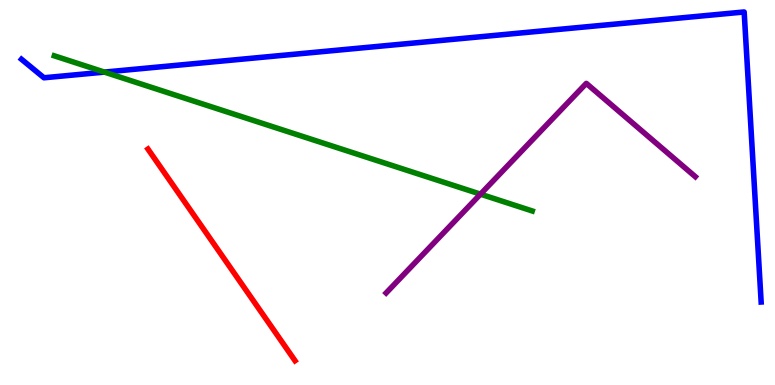[{'lines': ['blue', 'red'], 'intersections': []}, {'lines': ['green', 'red'], 'intersections': []}, {'lines': ['purple', 'red'], 'intersections': []}, {'lines': ['blue', 'green'], 'intersections': [{'x': 1.35, 'y': 8.13}]}, {'lines': ['blue', 'purple'], 'intersections': []}, {'lines': ['green', 'purple'], 'intersections': [{'x': 6.2, 'y': 4.96}]}]